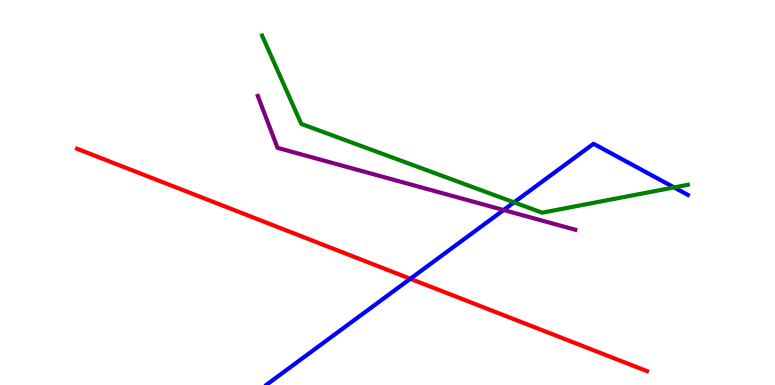[{'lines': ['blue', 'red'], 'intersections': [{'x': 5.29, 'y': 2.76}]}, {'lines': ['green', 'red'], 'intersections': []}, {'lines': ['purple', 'red'], 'intersections': []}, {'lines': ['blue', 'green'], 'intersections': [{'x': 6.63, 'y': 4.74}, {'x': 8.7, 'y': 5.13}]}, {'lines': ['blue', 'purple'], 'intersections': [{'x': 6.5, 'y': 4.54}]}, {'lines': ['green', 'purple'], 'intersections': []}]